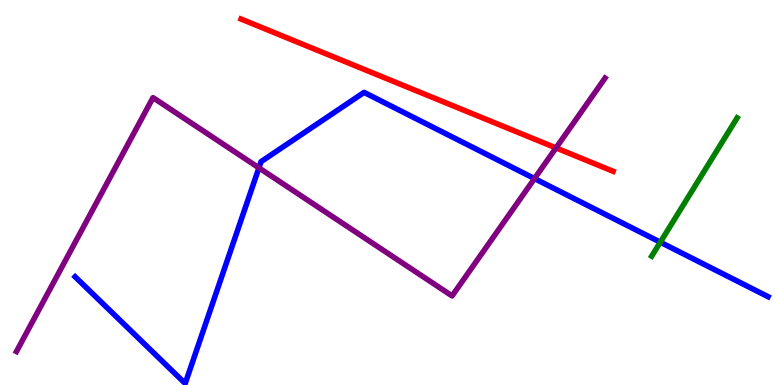[{'lines': ['blue', 'red'], 'intersections': []}, {'lines': ['green', 'red'], 'intersections': []}, {'lines': ['purple', 'red'], 'intersections': [{'x': 7.17, 'y': 6.16}]}, {'lines': ['blue', 'green'], 'intersections': [{'x': 8.52, 'y': 3.71}]}, {'lines': ['blue', 'purple'], 'intersections': [{'x': 3.34, 'y': 5.64}, {'x': 6.9, 'y': 5.36}]}, {'lines': ['green', 'purple'], 'intersections': []}]